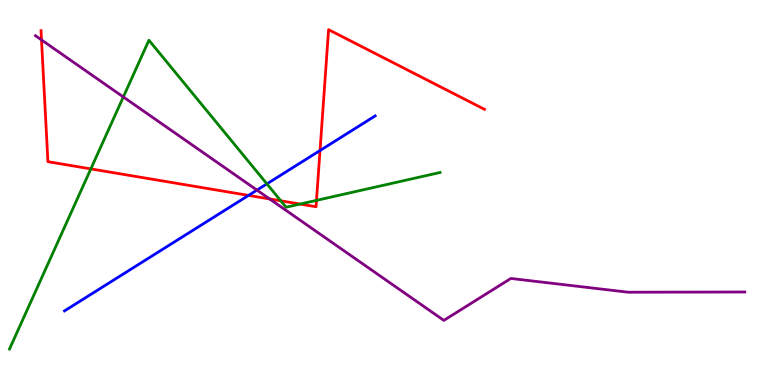[{'lines': ['blue', 'red'], 'intersections': [{'x': 3.21, 'y': 4.92}, {'x': 4.13, 'y': 6.09}]}, {'lines': ['green', 'red'], 'intersections': [{'x': 1.17, 'y': 5.61}, {'x': 3.62, 'y': 4.78}, {'x': 3.87, 'y': 4.7}, {'x': 4.08, 'y': 4.8}]}, {'lines': ['purple', 'red'], 'intersections': [{'x': 0.536, 'y': 8.96}, {'x': 3.48, 'y': 4.83}]}, {'lines': ['blue', 'green'], 'intersections': [{'x': 3.44, 'y': 5.22}]}, {'lines': ['blue', 'purple'], 'intersections': [{'x': 3.32, 'y': 5.06}]}, {'lines': ['green', 'purple'], 'intersections': [{'x': 1.59, 'y': 7.48}]}]